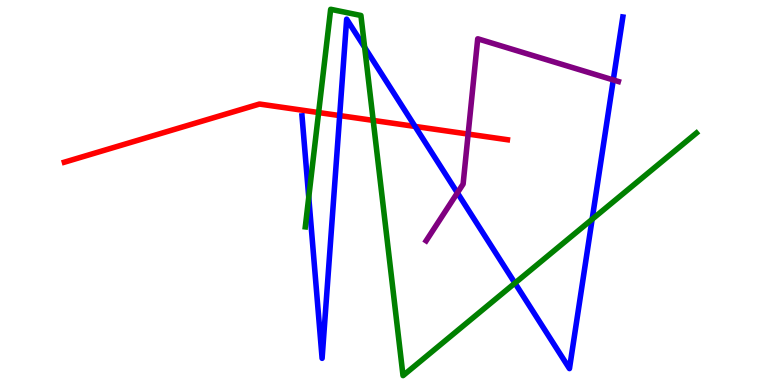[{'lines': ['blue', 'red'], 'intersections': [{'x': 4.38, 'y': 7.0}, {'x': 5.36, 'y': 6.72}]}, {'lines': ['green', 'red'], 'intersections': [{'x': 4.11, 'y': 7.08}, {'x': 4.82, 'y': 6.87}]}, {'lines': ['purple', 'red'], 'intersections': [{'x': 6.04, 'y': 6.52}]}, {'lines': ['blue', 'green'], 'intersections': [{'x': 3.98, 'y': 4.88}, {'x': 4.71, 'y': 8.77}, {'x': 6.64, 'y': 2.65}, {'x': 7.64, 'y': 4.3}]}, {'lines': ['blue', 'purple'], 'intersections': [{'x': 5.9, 'y': 4.99}, {'x': 7.91, 'y': 7.92}]}, {'lines': ['green', 'purple'], 'intersections': []}]